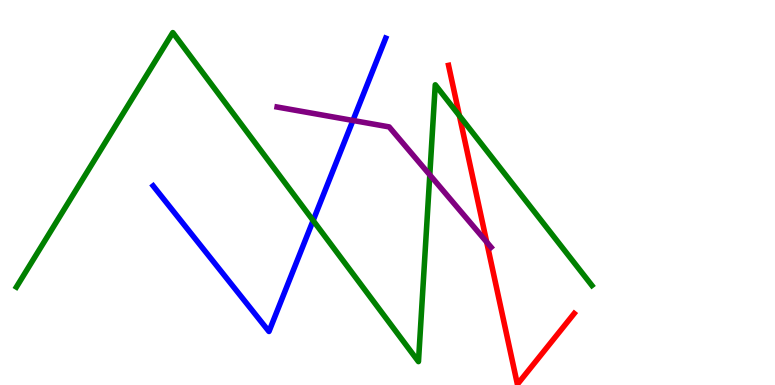[{'lines': ['blue', 'red'], 'intersections': []}, {'lines': ['green', 'red'], 'intersections': [{'x': 5.93, 'y': 6.99}]}, {'lines': ['purple', 'red'], 'intersections': [{'x': 6.28, 'y': 3.71}]}, {'lines': ['blue', 'green'], 'intersections': [{'x': 4.04, 'y': 4.27}]}, {'lines': ['blue', 'purple'], 'intersections': [{'x': 4.55, 'y': 6.87}]}, {'lines': ['green', 'purple'], 'intersections': [{'x': 5.55, 'y': 5.46}]}]